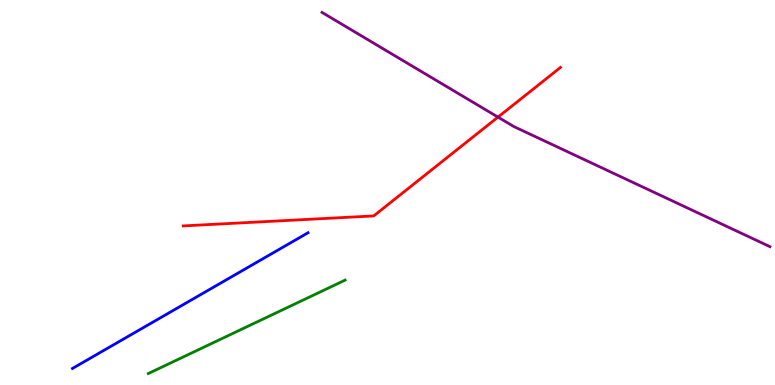[{'lines': ['blue', 'red'], 'intersections': []}, {'lines': ['green', 'red'], 'intersections': []}, {'lines': ['purple', 'red'], 'intersections': [{'x': 6.43, 'y': 6.96}]}, {'lines': ['blue', 'green'], 'intersections': []}, {'lines': ['blue', 'purple'], 'intersections': []}, {'lines': ['green', 'purple'], 'intersections': []}]